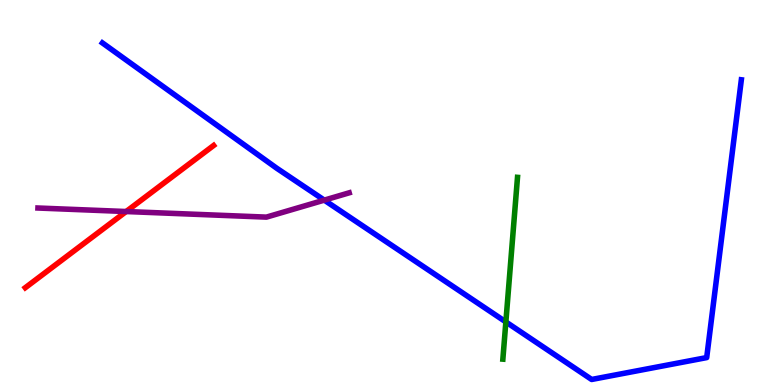[{'lines': ['blue', 'red'], 'intersections': []}, {'lines': ['green', 'red'], 'intersections': []}, {'lines': ['purple', 'red'], 'intersections': [{'x': 1.63, 'y': 4.51}]}, {'lines': ['blue', 'green'], 'intersections': [{'x': 6.53, 'y': 1.64}]}, {'lines': ['blue', 'purple'], 'intersections': [{'x': 4.18, 'y': 4.8}]}, {'lines': ['green', 'purple'], 'intersections': []}]